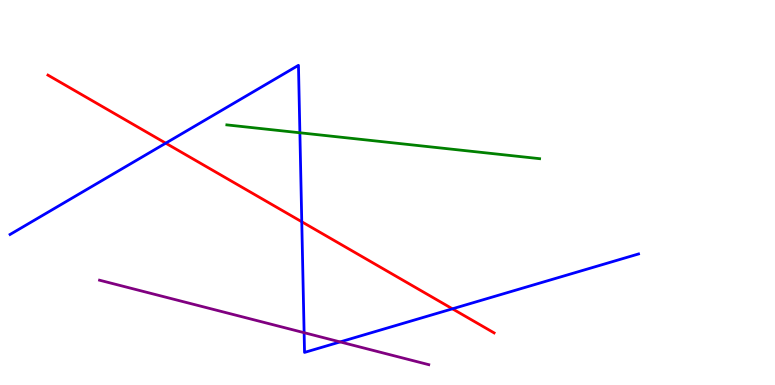[{'lines': ['blue', 'red'], 'intersections': [{'x': 2.14, 'y': 6.28}, {'x': 3.89, 'y': 4.24}, {'x': 5.84, 'y': 1.98}]}, {'lines': ['green', 'red'], 'intersections': []}, {'lines': ['purple', 'red'], 'intersections': []}, {'lines': ['blue', 'green'], 'intersections': [{'x': 3.87, 'y': 6.55}]}, {'lines': ['blue', 'purple'], 'intersections': [{'x': 3.92, 'y': 1.36}, {'x': 4.39, 'y': 1.12}]}, {'lines': ['green', 'purple'], 'intersections': []}]